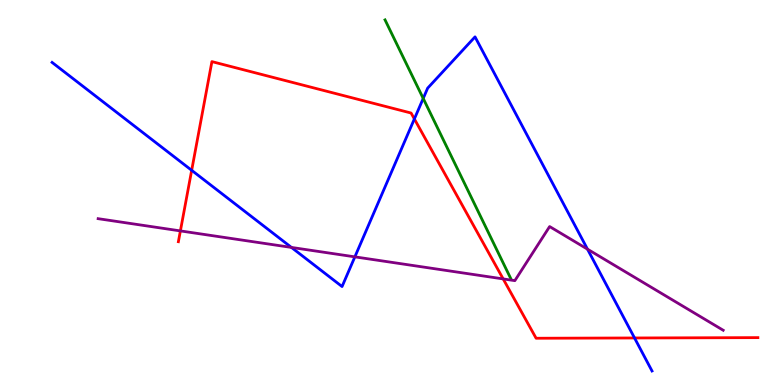[{'lines': ['blue', 'red'], 'intersections': [{'x': 2.47, 'y': 5.58}, {'x': 5.35, 'y': 6.91}, {'x': 8.19, 'y': 1.22}]}, {'lines': ['green', 'red'], 'intersections': []}, {'lines': ['purple', 'red'], 'intersections': [{'x': 2.33, 'y': 4.0}, {'x': 6.49, 'y': 2.76}]}, {'lines': ['blue', 'green'], 'intersections': [{'x': 5.46, 'y': 7.44}]}, {'lines': ['blue', 'purple'], 'intersections': [{'x': 3.76, 'y': 3.57}, {'x': 4.58, 'y': 3.33}, {'x': 7.58, 'y': 3.53}]}, {'lines': ['green', 'purple'], 'intersections': []}]